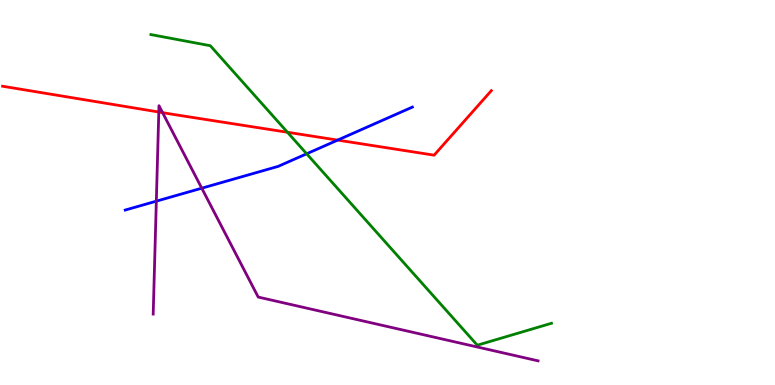[{'lines': ['blue', 'red'], 'intersections': [{'x': 4.36, 'y': 6.36}]}, {'lines': ['green', 'red'], 'intersections': [{'x': 3.71, 'y': 6.56}]}, {'lines': ['purple', 'red'], 'intersections': [{'x': 2.05, 'y': 7.09}, {'x': 2.1, 'y': 7.07}]}, {'lines': ['blue', 'green'], 'intersections': [{'x': 3.96, 'y': 6.01}]}, {'lines': ['blue', 'purple'], 'intersections': [{'x': 2.02, 'y': 4.77}, {'x': 2.6, 'y': 5.11}]}, {'lines': ['green', 'purple'], 'intersections': []}]